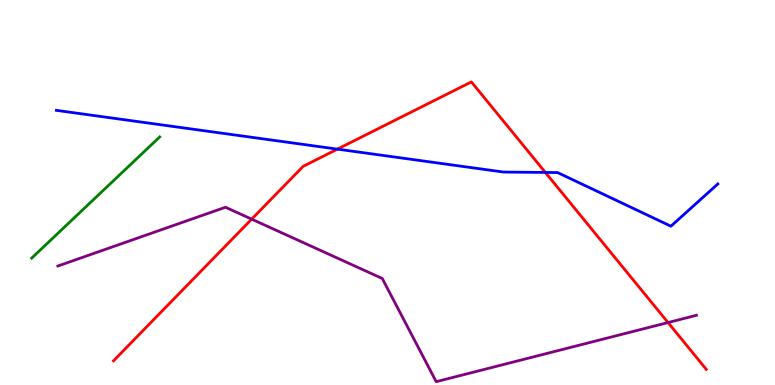[{'lines': ['blue', 'red'], 'intersections': [{'x': 4.35, 'y': 6.13}, {'x': 7.04, 'y': 5.52}]}, {'lines': ['green', 'red'], 'intersections': []}, {'lines': ['purple', 'red'], 'intersections': [{'x': 3.25, 'y': 4.31}, {'x': 8.62, 'y': 1.62}]}, {'lines': ['blue', 'green'], 'intersections': []}, {'lines': ['blue', 'purple'], 'intersections': []}, {'lines': ['green', 'purple'], 'intersections': []}]